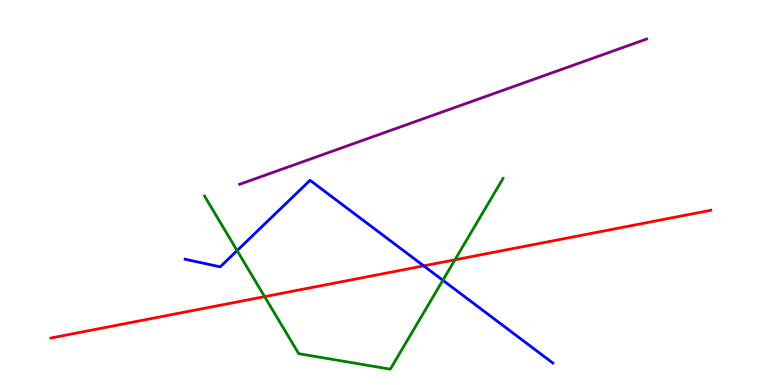[{'lines': ['blue', 'red'], 'intersections': [{'x': 5.47, 'y': 3.1}]}, {'lines': ['green', 'red'], 'intersections': [{'x': 3.41, 'y': 2.3}, {'x': 5.87, 'y': 3.25}]}, {'lines': ['purple', 'red'], 'intersections': []}, {'lines': ['blue', 'green'], 'intersections': [{'x': 3.06, 'y': 3.49}, {'x': 5.71, 'y': 2.72}]}, {'lines': ['blue', 'purple'], 'intersections': []}, {'lines': ['green', 'purple'], 'intersections': []}]